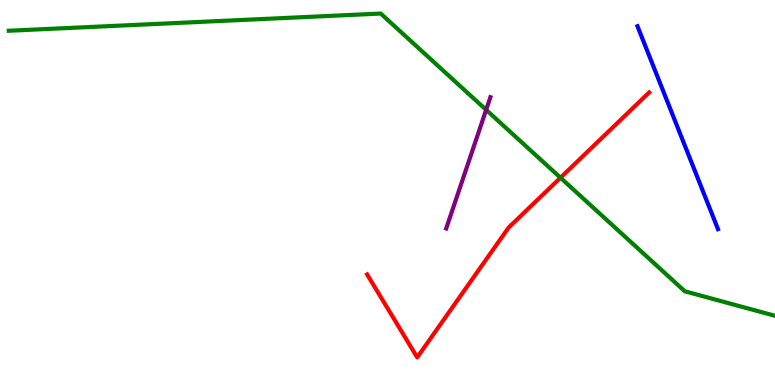[{'lines': ['blue', 'red'], 'intersections': []}, {'lines': ['green', 'red'], 'intersections': [{'x': 7.23, 'y': 5.38}]}, {'lines': ['purple', 'red'], 'intersections': []}, {'lines': ['blue', 'green'], 'intersections': []}, {'lines': ['blue', 'purple'], 'intersections': []}, {'lines': ['green', 'purple'], 'intersections': [{'x': 6.27, 'y': 7.15}]}]